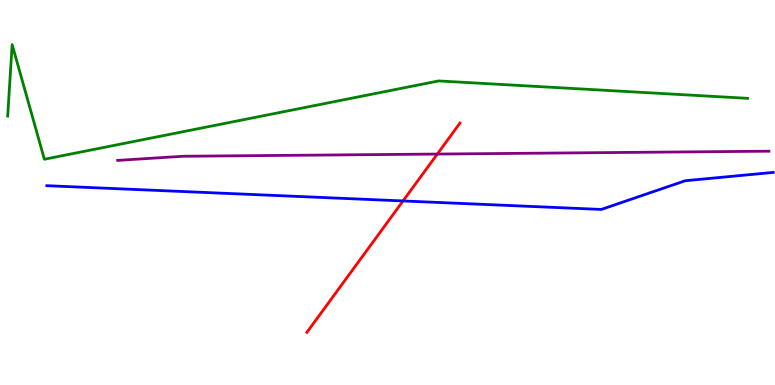[{'lines': ['blue', 'red'], 'intersections': [{'x': 5.2, 'y': 4.78}]}, {'lines': ['green', 'red'], 'intersections': []}, {'lines': ['purple', 'red'], 'intersections': [{'x': 5.64, 'y': 6.0}]}, {'lines': ['blue', 'green'], 'intersections': []}, {'lines': ['blue', 'purple'], 'intersections': []}, {'lines': ['green', 'purple'], 'intersections': []}]